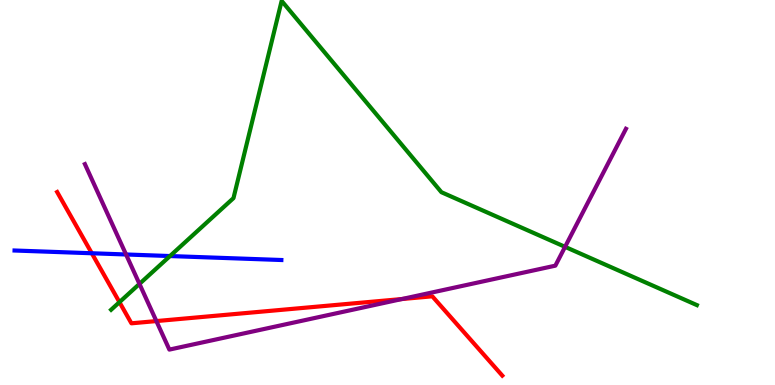[{'lines': ['blue', 'red'], 'intersections': [{'x': 1.18, 'y': 3.42}]}, {'lines': ['green', 'red'], 'intersections': [{'x': 1.54, 'y': 2.15}]}, {'lines': ['purple', 'red'], 'intersections': [{'x': 2.02, 'y': 1.66}, {'x': 5.19, 'y': 2.23}]}, {'lines': ['blue', 'green'], 'intersections': [{'x': 2.19, 'y': 3.35}]}, {'lines': ['blue', 'purple'], 'intersections': [{'x': 1.63, 'y': 3.39}]}, {'lines': ['green', 'purple'], 'intersections': [{'x': 1.8, 'y': 2.63}, {'x': 7.29, 'y': 3.59}]}]